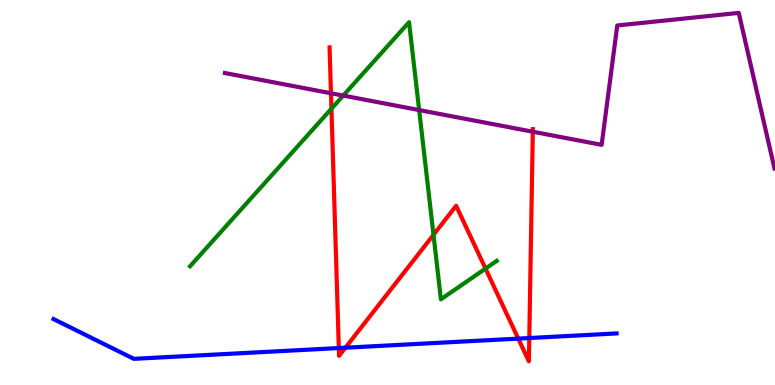[{'lines': ['blue', 'red'], 'intersections': [{'x': 4.37, 'y': 0.96}, {'x': 4.46, 'y': 0.969}, {'x': 6.69, 'y': 1.2}, {'x': 6.83, 'y': 1.22}]}, {'lines': ['green', 'red'], 'intersections': [{'x': 4.28, 'y': 7.18}, {'x': 5.59, 'y': 3.9}, {'x': 6.26, 'y': 3.02}]}, {'lines': ['purple', 'red'], 'intersections': [{'x': 4.27, 'y': 7.58}, {'x': 6.87, 'y': 6.58}]}, {'lines': ['blue', 'green'], 'intersections': []}, {'lines': ['blue', 'purple'], 'intersections': []}, {'lines': ['green', 'purple'], 'intersections': [{'x': 4.43, 'y': 7.52}, {'x': 5.41, 'y': 7.14}]}]